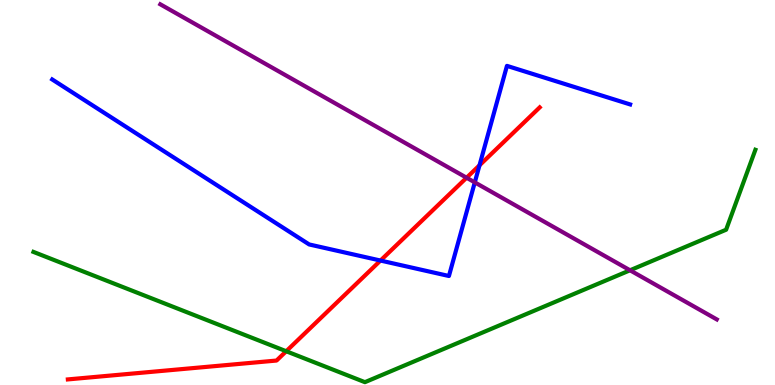[{'lines': ['blue', 'red'], 'intersections': [{'x': 4.91, 'y': 3.23}, {'x': 6.19, 'y': 5.71}]}, {'lines': ['green', 'red'], 'intersections': [{'x': 3.69, 'y': 0.877}]}, {'lines': ['purple', 'red'], 'intersections': [{'x': 6.02, 'y': 5.38}]}, {'lines': ['blue', 'green'], 'intersections': []}, {'lines': ['blue', 'purple'], 'intersections': [{'x': 6.13, 'y': 5.26}]}, {'lines': ['green', 'purple'], 'intersections': [{'x': 8.13, 'y': 2.98}]}]